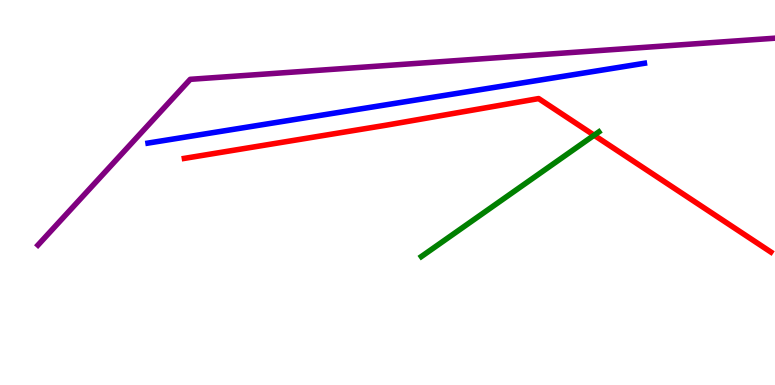[{'lines': ['blue', 'red'], 'intersections': []}, {'lines': ['green', 'red'], 'intersections': [{'x': 7.67, 'y': 6.49}]}, {'lines': ['purple', 'red'], 'intersections': []}, {'lines': ['blue', 'green'], 'intersections': []}, {'lines': ['blue', 'purple'], 'intersections': []}, {'lines': ['green', 'purple'], 'intersections': []}]